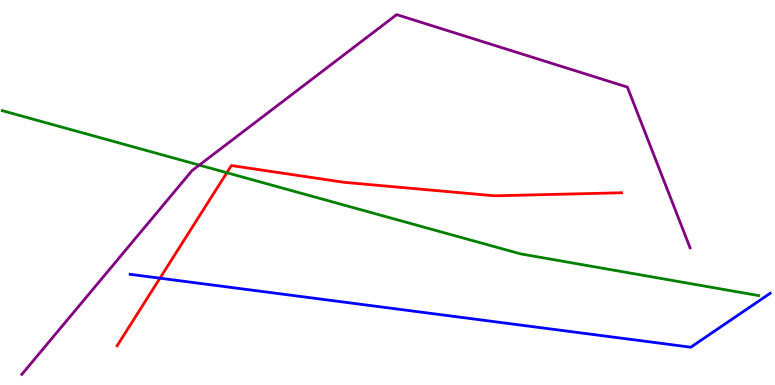[{'lines': ['blue', 'red'], 'intersections': [{'x': 2.06, 'y': 2.77}]}, {'lines': ['green', 'red'], 'intersections': [{'x': 2.93, 'y': 5.51}]}, {'lines': ['purple', 'red'], 'intersections': []}, {'lines': ['blue', 'green'], 'intersections': []}, {'lines': ['blue', 'purple'], 'intersections': []}, {'lines': ['green', 'purple'], 'intersections': [{'x': 2.57, 'y': 5.71}]}]